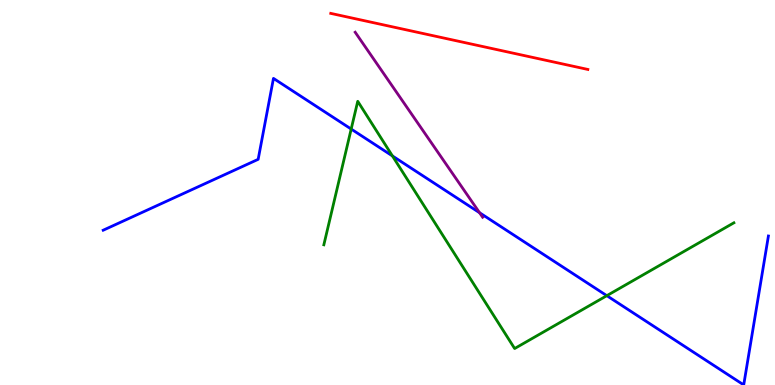[{'lines': ['blue', 'red'], 'intersections': []}, {'lines': ['green', 'red'], 'intersections': []}, {'lines': ['purple', 'red'], 'intersections': []}, {'lines': ['blue', 'green'], 'intersections': [{'x': 4.53, 'y': 6.65}, {'x': 5.06, 'y': 5.95}, {'x': 7.83, 'y': 2.32}]}, {'lines': ['blue', 'purple'], 'intersections': [{'x': 6.19, 'y': 4.47}]}, {'lines': ['green', 'purple'], 'intersections': []}]